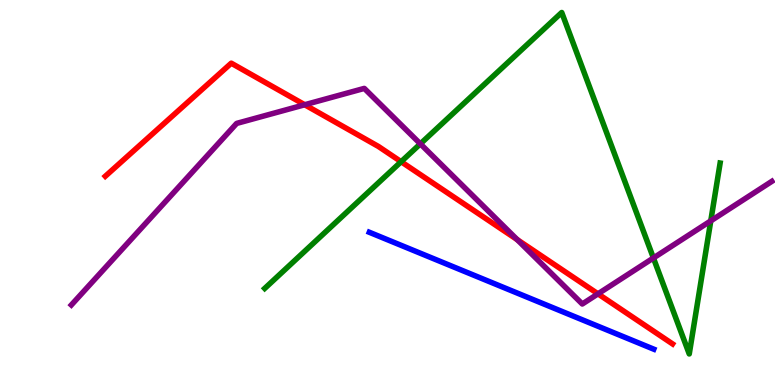[{'lines': ['blue', 'red'], 'intersections': []}, {'lines': ['green', 'red'], 'intersections': [{'x': 5.18, 'y': 5.8}]}, {'lines': ['purple', 'red'], 'intersections': [{'x': 3.93, 'y': 7.28}, {'x': 6.67, 'y': 3.78}, {'x': 7.72, 'y': 2.37}]}, {'lines': ['blue', 'green'], 'intersections': []}, {'lines': ['blue', 'purple'], 'intersections': []}, {'lines': ['green', 'purple'], 'intersections': [{'x': 5.42, 'y': 6.26}, {'x': 8.43, 'y': 3.3}, {'x': 9.17, 'y': 4.26}]}]